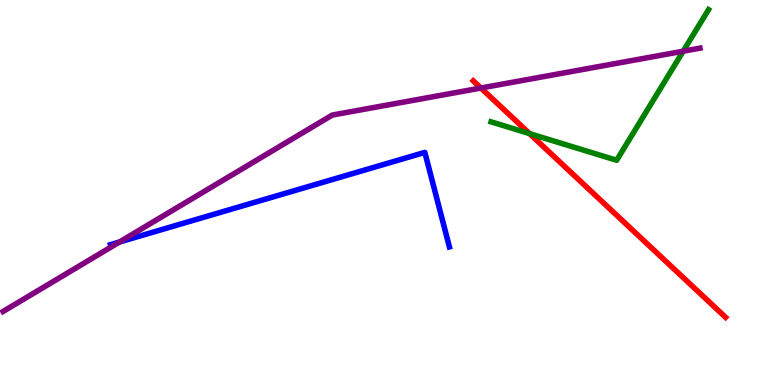[{'lines': ['blue', 'red'], 'intersections': []}, {'lines': ['green', 'red'], 'intersections': [{'x': 6.83, 'y': 6.53}]}, {'lines': ['purple', 'red'], 'intersections': [{'x': 6.21, 'y': 7.71}]}, {'lines': ['blue', 'green'], 'intersections': []}, {'lines': ['blue', 'purple'], 'intersections': [{'x': 1.54, 'y': 3.71}]}, {'lines': ['green', 'purple'], 'intersections': [{'x': 8.82, 'y': 8.67}]}]